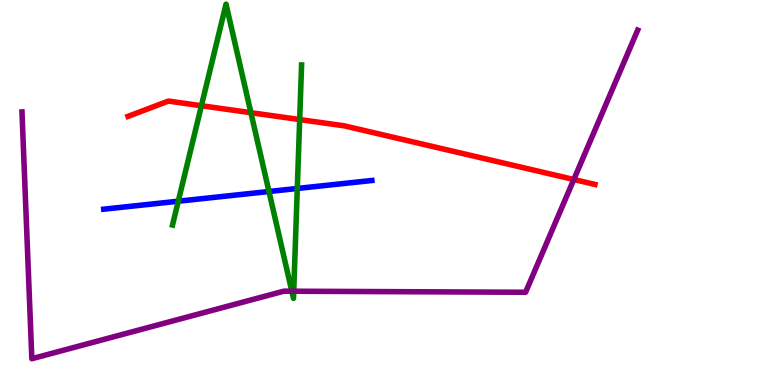[{'lines': ['blue', 'red'], 'intersections': []}, {'lines': ['green', 'red'], 'intersections': [{'x': 2.6, 'y': 7.25}, {'x': 3.24, 'y': 7.07}, {'x': 3.87, 'y': 6.89}]}, {'lines': ['purple', 'red'], 'intersections': [{'x': 7.4, 'y': 5.34}]}, {'lines': ['blue', 'green'], 'intersections': [{'x': 2.3, 'y': 4.77}, {'x': 3.47, 'y': 5.03}, {'x': 3.84, 'y': 5.1}]}, {'lines': ['blue', 'purple'], 'intersections': []}, {'lines': ['green', 'purple'], 'intersections': [{'x': 3.77, 'y': 2.44}, {'x': 3.79, 'y': 2.44}]}]